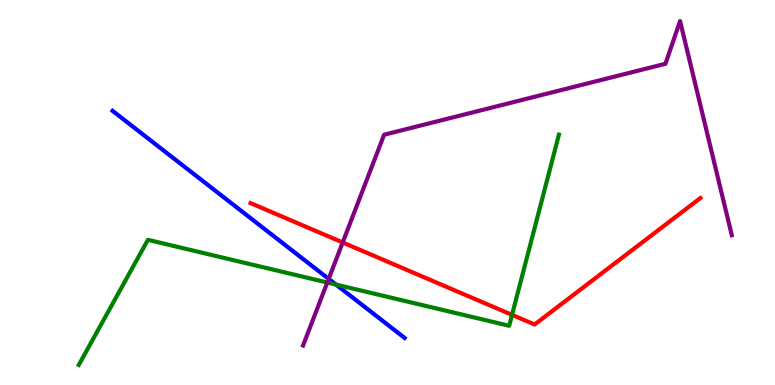[{'lines': ['blue', 'red'], 'intersections': []}, {'lines': ['green', 'red'], 'intersections': [{'x': 6.61, 'y': 1.82}]}, {'lines': ['purple', 'red'], 'intersections': [{'x': 4.42, 'y': 3.7}]}, {'lines': ['blue', 'green'], 'intersections': [{'x': 4.34, 'y': 2.61}]}, {'lines': ['blue', 'purple'], 'intersections': [{'x': 4.24, 'y': 2.76}]}, {'lines': ['green', 'purple'], 'intersections': [{'x': 4.22, 'y': 2.66}]}]